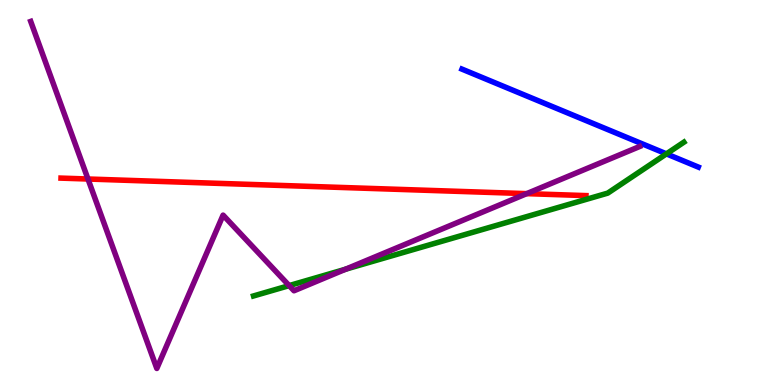[{'lines': ['blue', 'red'], 'intersections': []}, {'lines': ['green', 'red'], 'intersections': []}, {'lines': ['purple', 'red'], 'intersections': [{'x': 1.14, 'y': 5.35}, {'x': 6.8, 'y': 4.97}]}, {'lines': ['blue', 'green'], 'intersections': [{'x': 8.6, 'y': 6.0}]}, {'lines': ['blue', 'purple'], 'intersections': []}, {'lines': ['green', 'purple'], 'intersections': [{'x': 3.73, 'y': 2.58}, {'x': 4.46, 'y': 3.01}]}]